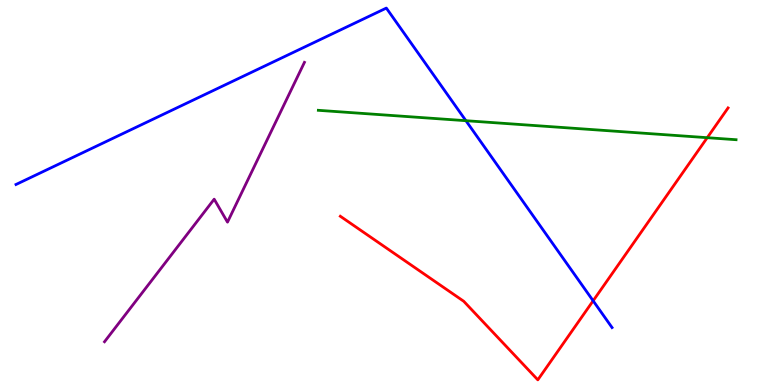[{'lines': ['blue', 'red'], 'intersections': [{'x': 7.65, 'y': 2.19}]}, {'lines': ['green', 'red'], 'intersections': [{'x': 9.13, 'y': 6.42}]}, {'lines': ['purple', 'red'], 'intersections': []}, {'lines': ['blue', 'green'], 'intersections': [{'x': 6.01, 'y': 6.86}]}, {'lines': ['blue', 'purple'], 'intersections': []}, {'lines': ['green', 'purple'], 'intersections': []}]